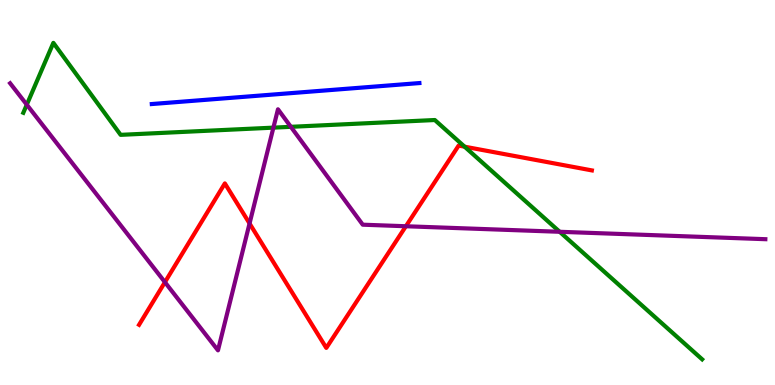[{'lines': ['blue', 'red'], 'intersections': []}, {'lines': ['green', 'red'], 'intersections': [{'x': 5.99, 'y': 6.19}]}, {'lines': ['purple', 'red'], 'intersections': [{'x': 2.13, 'y': 2.67}, {'x': 3.22, 'y': 4.2}, {'x': 5.24, 'y': 4.12}]}, {'lines': ['blue', 'green'], 'intersections': []}, {'lines': ['blue', 'purple'], 'intersections': []}, {'lines': ['green', 'purple'], 'intersections': [{'x': 0.346, 'y': 7.28}, {'x': 3.53, 'y': 6.68}, {'x': 3.75, 'y': 6.71}, {'x': 7.22, 'y': 3.98}]}]